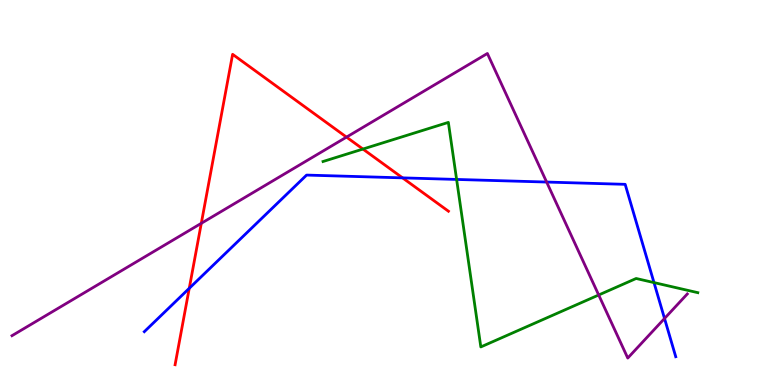[{'lines': ['blue', 'red'], 'intersections': [{'x': 2.44, 'y': 2.51}, {'x': 5.19, 'y': 5.38}]}, {'lines': ['green', 'red'], 'intersections': [{'x': 4.68, 'y': 6.13}]}, {'lines': ['purple', 'red'], 'intersections': [{'x': 2.6, 'y': 4.2}, {'x': 4.47, 'y': 6.44}]}, {'lines': ['blue', 'green'], 'intersections': [{'x': 5.89, 'y': 5.34}, {'x': 8.44, 'y': 2.66}]}, {'lines': ['blue', 'purple'], 'intersections': [{'x': 7.05, 'y': 5.27}, {'x': 8.57, 'y': 1.73}]}, {'lines': ['green', 'purple'], 'intersections': [{'x': 7.73, 'y': 2.34}]}]